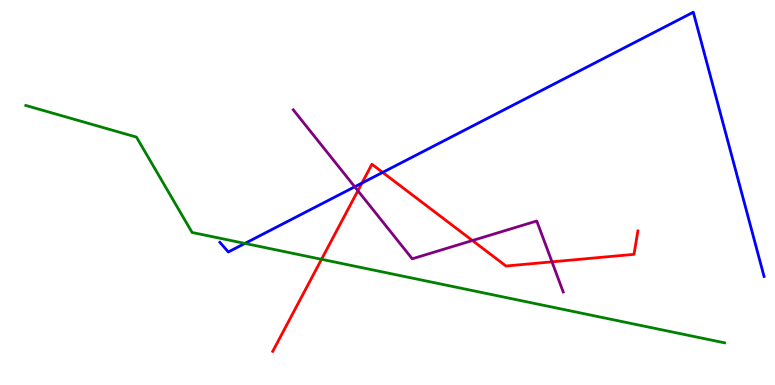[{'lines': ['blue', 'red'], 'intersections': [{'x': 4.67, 'y': 5.24}, {'x': 4.94, 'y': 5.52}]}, {'lines': ['green', 'red'], 'intersections': [{'x': 4.15, 'y': 3.26}]}, {'lines': ['purple', 'red'], 'intersections': [{'x': 4.62, 'y': 5.05}, {'x': 6.1, 'y': 3.75}, {'x': 7.12, 'y': 3.2}]}, {'lines': ['blue', 'green'], 'intersections': [{'x': 3.16, 'y': 3.68}]}, {'lines': ['blue', 'purple'], 'intersections': [{'x': 4.58, 'y': 5.15}]}, {'lines': ['green', 'purple'], 'intersections': []}]